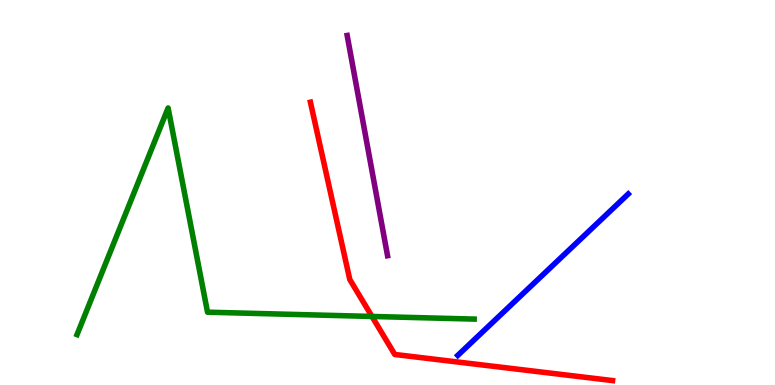[{'lines': ['blue', 'red'], 'intersections': []}, {'lines': ['green', 'red'], 'intersections': [{'x': 4.8, 'y': 1.78}]}, {'lines': ['purple', 'red'], 'intersections': []}, {'lines': ['blue', 'green'], 'intersections': []}, {'lines': ['blue', 'purple'], 'intersections': []}, {'lines': ['green', 'purple'], 'intersections': []}]